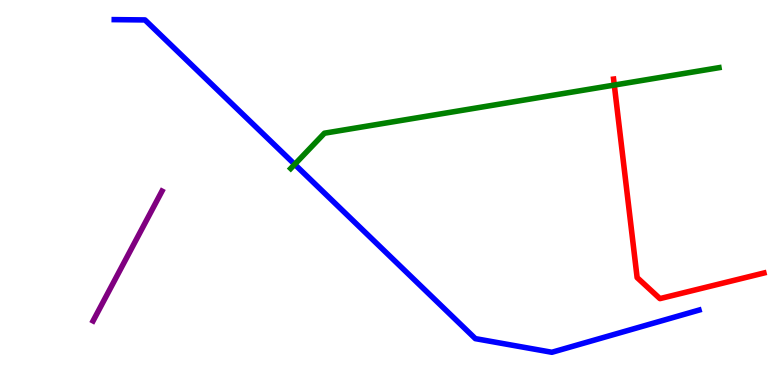[{'lines': ['blue', 'red'], 'intersections': []}, {'lines': ['green', 'red'], 'intersections': [{'x': 7.93, 'y': 7.79}]}, {'lines': ['purple', 'red'], 'intersections': []}, {'lines': ['blue', 'green'], 'intersections': [{'x': 3.8, 'y': 5.73}]}, {'lines': ['blue', 'purple'], 'intersections': []}, {'lines': ['green', 'purple'], 'intersections': []}]